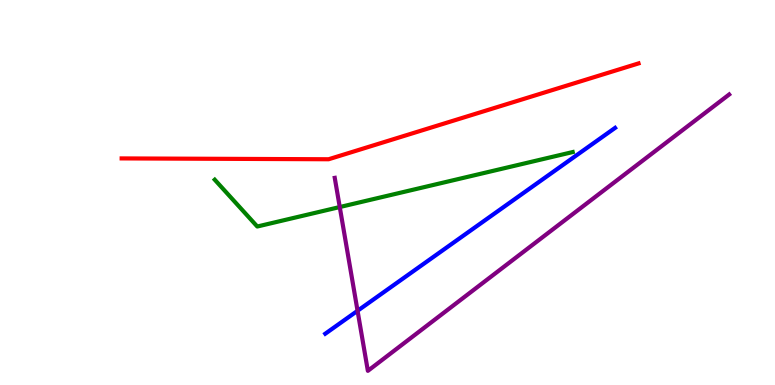[{'lines': ['blue', 'red'], 'intersections': []}, {'lines': ['green', 'red'], 'intersections': []}, {'lines': ['purple', 'red'], 'intersections': []}, {'lines': ['blue', 'green'], 'intersections': []}, {'lines': ['blue', 'purple'], 'intersections': [{'x': 4.61, 'y': 1.93}]}, {'lines': ['green', 'purple'], 'intersections': [{'x': 4.38, 'y': 4.62}]}]